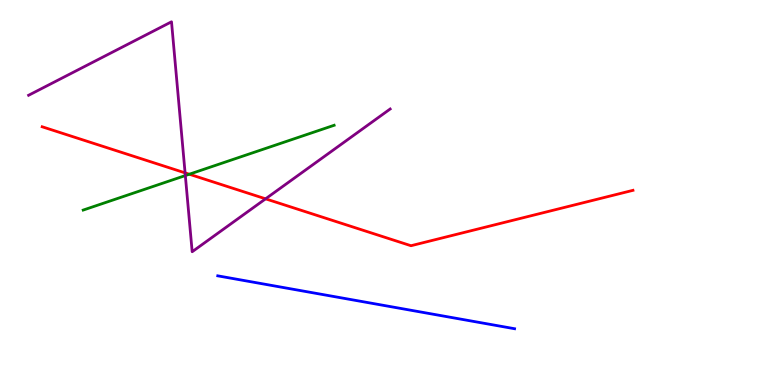[{'lines': ['blue', 'red'], 'intersections': []}, {'lines': ['green', 'red'], 'intersections': [{'x': 2.44, 'y': 5.47}]}, {'lines': ['purple', 'red'], 'intersections': [{'x': 2.39, 'y': 5.51}, {'x': 3.43, 'y': 4.84}]}, {'lines': ['blue', 'green'], 'intersections': []}, {'lines': ['blue', 'purple'], 'intersections': []}, {'lines': ['green', 'purple'], 'intersections': [{'x': 2.39, 'y': 5.44}]}]